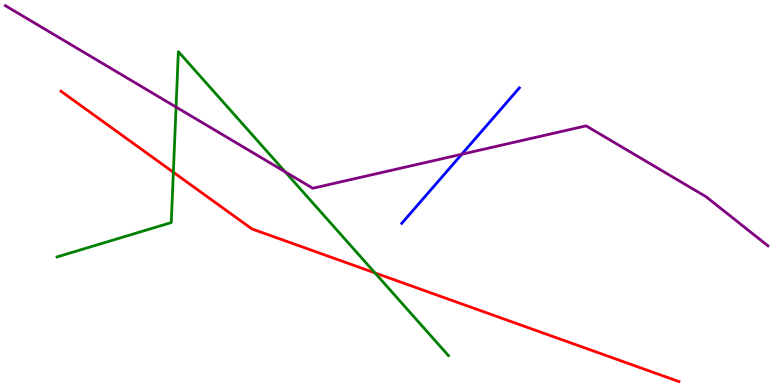[{'lines': ['blue', 'red'], 'intersections': []}, {'lines': ['green', 'red'], 'intersections': [{'x': 2.24, 'y': 5.53}, {'x': 4.84, 'y': 2.91}]}, {'lines': ['purple', 'red'], 'intersections': []}, {'lines': ['blue', 'green'], 'intersections': []}, {'lines': ['blue', 'purple'], 'intersections': [{'x': 5.96, 'y': 5.99}]}, {'lines': ['green', 'purple'], 'intersections': [{'x': 2.27, 'y': 7.22}, {'x': 3.68, 'y': 5.54}]}]